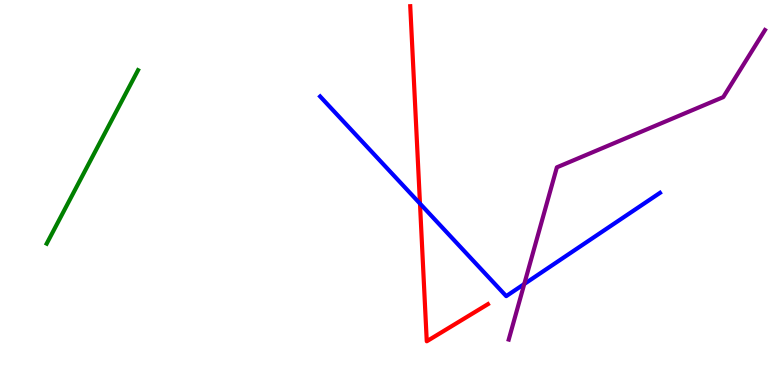[{'lines': ['blue', 'red'], 'intersections': [{'x': 5.42, 'y': 4.71}]}, {'lines': ['green', 'red'], 'intersections': []}, {'lines': ['purple', 'red'], 'intersections': []}, {'lines': ['blue', 'green'], 'intersections': []}, {'lines': ['blue', 'purple'], 'intersections': [{'x': 6.76, 'y': 2.62}]}, {'lines': ['green', 'purple'], 'intersections': []}]